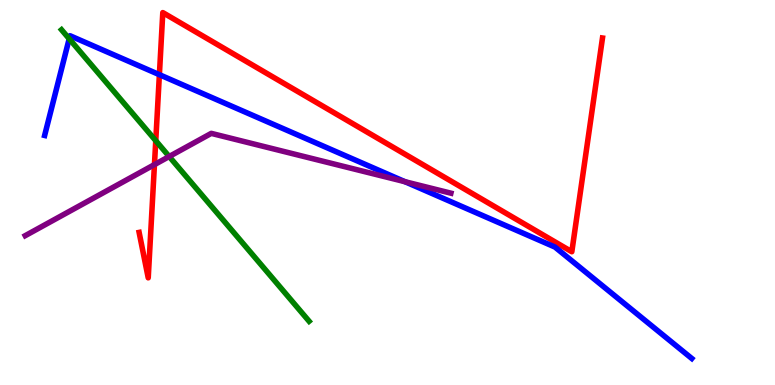[{'lines': ['blue', 'red'], 'intersections': [{'x': 2.06, 'y': 8.06}]}, {'lines': ['green', 'red'], 'intersections': [{'x': 2.01, 'y': 6.35}]}, {'lines': ['purple', 'red'], 'intersections': [{'x': 1.99, 'y': 5.72}]}, {'lines': ['blue', 'green'], 'intersections': [{'x': 0.893, 'y': 8.99}]}, {'lines': ['blue', 'purple'], 'intersections': [{'x': 5.23, 'y': 5.28}]}, {'lines': ['green', 'purple'], 'intersections': [{'x': 2.18, 'y': 5.93}]}]